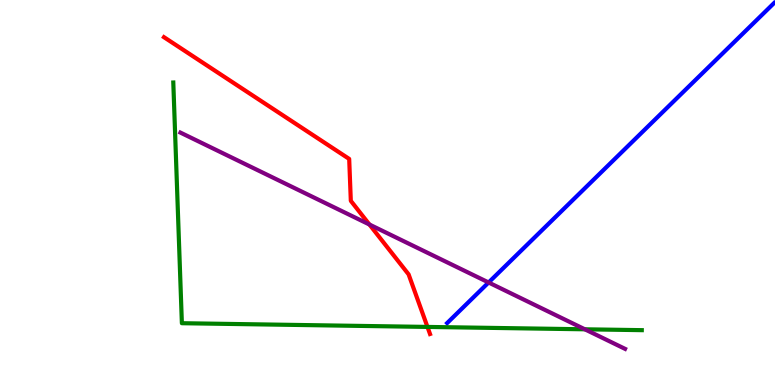[{'lines': ['blue', 'red'], 'intersections': []}, {'lines': ['green', 'red'], 'intersections': [{'x': 5.52, 'y': 1.51}]}, {'lines': ['purple', 'red'], 'intersections': [{'x': 4.77, 'y': 4.17}]}, {'lines': ['blue', 'green'], 'intersections': []}, {'lines': ['blue', 'purple'], 'intersections': [{'x': 6.3, 'y': 2.66}]}, {'lines': ['green', 'purple'], 'intersections': [{'x': 7.55, 'y': 1.45}]}]